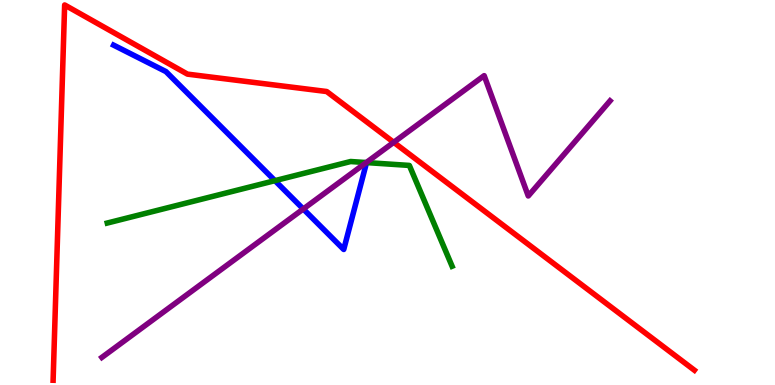[{'lines': ['blue', 'red'], 'intersections': []}, {'lines': ['green', 'red'], 'intersections': []}, {'lines': ['purple', 'red'], 'intersections': [{'x': 5.08, 'y': 6.3}]}, {'lines': ['blue', 'green'], 'intersections': [{'x': 3.55, 'y': 5.31}]}, {'lines': ['blue', 'purple'], 'intersections': [{'x': 3.91, 'y': 4.57}]}, {'lines': ['green', 'purple'], 'intersections': [{'x': 4.73, 'y': 5.78}]}]